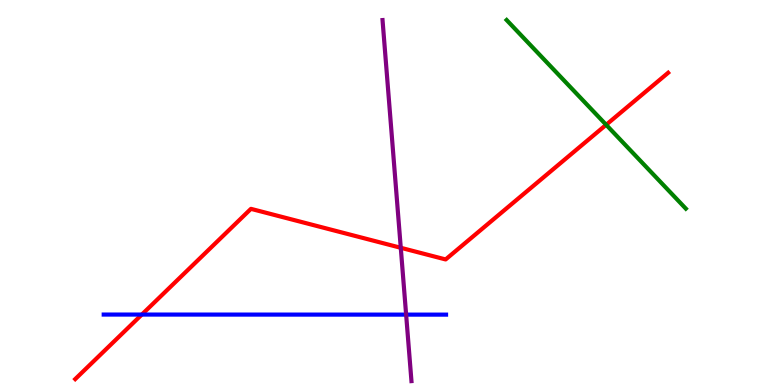[{'lines': ['blue', 'red'], 'intersections': [{'x': 1.83, 'y': 1.83}]}, {'lines': ['green', 'red'], 'intersections': [{'x': 7.82, 'y': 6.76}]}, {'lines': ['purple', 'red'], 'intersections': [{'x': 5.17, 'y': 3.56}]}, {'lines': ['blue', 'green'], 'intersections': []}, {'lines': ['blue', 'purple'], 'intersections': [{'x': 5.24, 'y': 1.83}]}, {'lines': ['green', 'purple'], 'intersections': []}]